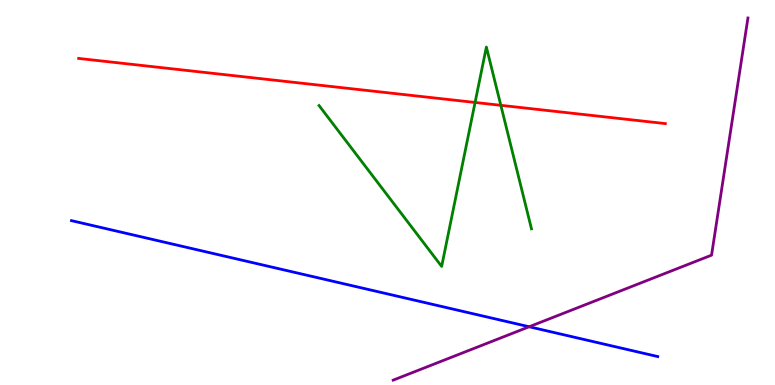[{'lines': ['blue', 'red'], 'intersections': []}, {'lines': ['green', 'red'], 'intersections': [{'x': 6.13, 'y': 7.34}, {'x': 6.46, 'y': 7.26}]}, {'lines': ['purple', 'red'], 'intersections': []}, {'lines': ['blue', 'green'], 'intersections': []}, {'lines': ['blue', 'purple'], 'intersections': [{'x': 6.83, 'y': 1.51}]}, {'lines': ['green', 'purple'], 'intersections': []}]